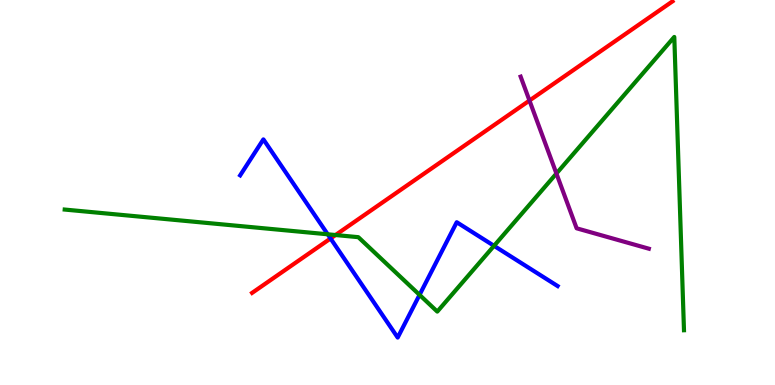[{'lines': ['blue', 'red'], 'intersections': [{'x': 4.27, 'y': 3.81}]}, {'lines': ['green', 'red'], 'intersections': [{'x': 4.33, 'y': 3.9}]}, {'lines': ['purple', 'red'], 'intersections': [{'x': 6.83, 'y': 7.39}]}, {'lines': ['blue', 'green'], 'intersections': [{'x': 4.23, 'y': 3.91}, {'x': 5.41, 'y': 2.34}, {'x': 6.37, 'y': 3.61}]}, {'lines': ['blue', 'purple'], 'intersections': []}, {'lines': ['green', 'purple'], 'intersections': [{'x': 7.18, 'y': 5.49}]}]